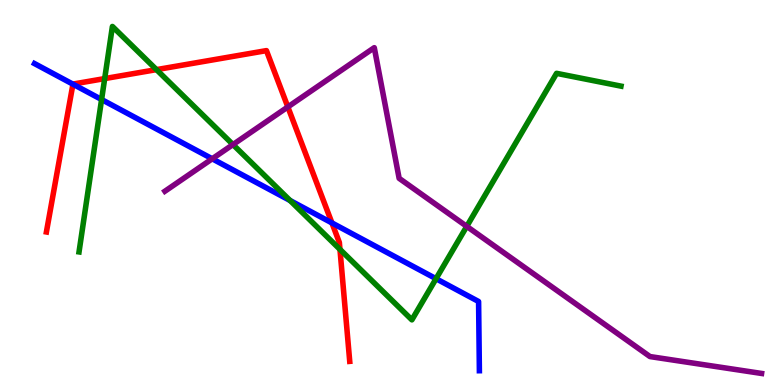[{'lines': ['blue', 'red'], 'intersections': [{'x': 0.941, 'y': 7.81}, {'x': 4.28, 'y': 4.21}]}, {'lines': ['green', 'red'], 'intersections': [{'x': 1.35, 'y': 7.96}, {'x': 2.02, 'y': 8.19}, {'x': 4.39, 'y': 3.52}]}, {'lines': ['purple', 'red'], 'intersections': [{'x': 3.71, 'y': 7.22}]}, {'lines': ['blue', 'green'], 'intersections': [{'x': 1.31, 'y': 7.42}, {'x': 3.74, 'y': 4.79}, {'x': 5.63, 'y': 2.76}]}, {'lines': ['blue', 'purple'], 'intersections': [{'x': 2.74, 'y': 5.88}]}, {'lines': ['green', 'purple'], 'intersections': [{'x': 3.01, 'y': 6.25}, {'x': 6.02, 'y': 4.12}]}]